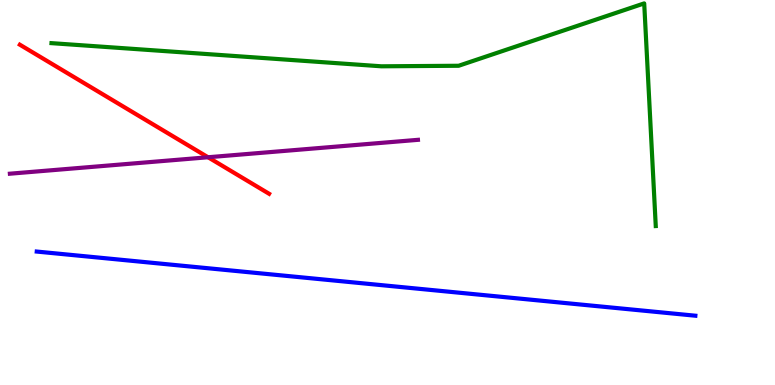[{'lines': ['blue', 'red'], 'intersections': []}, {'lines': ['green', 'red'], 'intersections': []}, {'lines': ['purple', 'red'], 'intersections': [{'x': 2.68, 'y': 5.92}]}, {'lines': ['blue', 'green'], 'intersections': []}, {'lines': ['blue', 'purple'], 'intersections': []}, {'lines': ['green', 'purple'], 'intersections': []}]